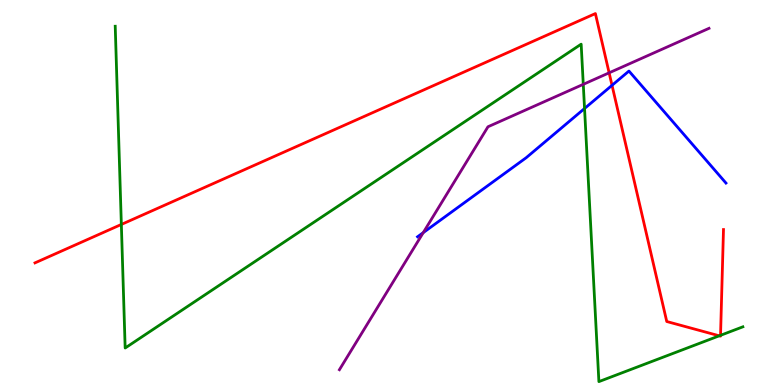[{'lines': ['blue', 'red'], 'intersections': [{'x': 7.9, 'y': 7.78}]}, {'lines': ['green', 'red'], 'intersections': [{'x': 1.57, 'y': 4.17}, {'x': 9.28, 'y': 1.28}, {'x': 9.3, 'y': 1.29}]}, {'lines': ['purple', 'red'], 'intersections': [{'x': 7.86, 'y': 8.11}]}, {'lines': ['blue', 'green'], 'intersections': [{'x': 7.54, 'y': 7.18}]}, {'lines': ['blue', 'purple'], 'intersections': [{'x': 5.46, 'y': 3.96}]}, {'lines': ['green', 'purple'], 'intersections': [{'x': 7.53, 'y': 7.81}]}]